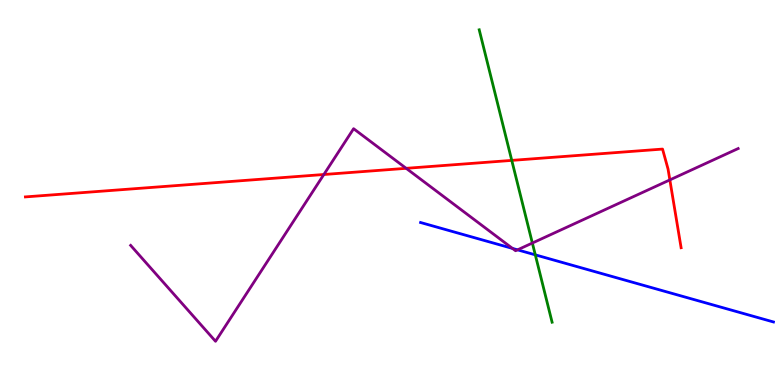[{'lines': ['blue', 'red'], 'intersections': []}, {'lines': ['green', 'red'], 'intersections': [{'x': 6.6, 'y': 5.83}]}, {'lines': ['purple', 'red'], 'intersections': [{'x': 4.18, 'y': 5.47}, {'x': 5.24, 'y': 5.63}, {'x': 8.64, 'y': 5.33}]}, {'lines': ['blue', 'green'], 'intersections': [{'x': 6.91, 'y': 3.38}]}, {'lines': ['blue', 'purple'], 'intersections': [{'x': 6.61, 'y': 3.55}, {'x': 6.68, 'y': 3.51}]}, {'lines': ['green', 'purple'], 'intersections': [{'x': 6.87, 'y': 3.69}]}]